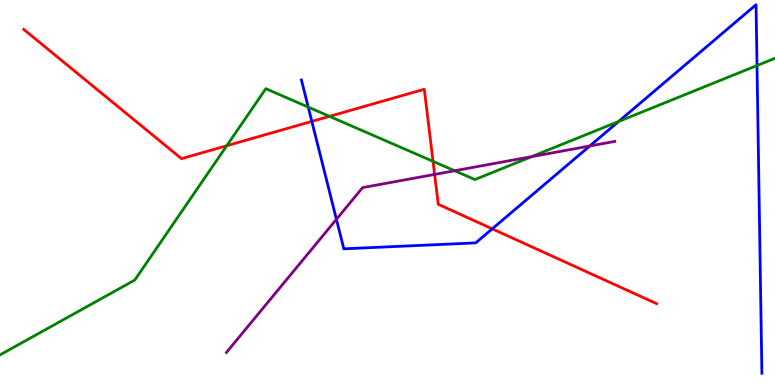[{'lines': ['blue', 'red'], 'intersections': [{'x': 4.02, 'y': 6.85}, {'x': 6.35, 'y': 4.06}]}, {'lines': ['green', 'red'], 'intersections': [{'x': 2.93, 'y': 6.21}, {'x': 4.25, 'y': 6.98}, {'x': 5.59, 'y': 5.81}]}, {'lines': ['purple', 'red'], 'intersections': [{'x': 5.61, 'y': 5.47}]}, {'lines': ['blue', 'green'], 'intersections': [{'x': 3.98, 'y': 7.22}, {'x': 7.98, 'y': 6.84}, {'x': 9.77, 'y': 8.3}]}, {'lines': ['blue', 'purple'], 'intersections': [{'x': 4.34, 'y': 4.3}, {'x': 7.61, 'y': 6.21}]}, {'lines': ['green', 'purple'], 'intersections': [{'x': 5.87, 'y': 5.56}, {'x': 6.86, 'y': 5.93}]}]